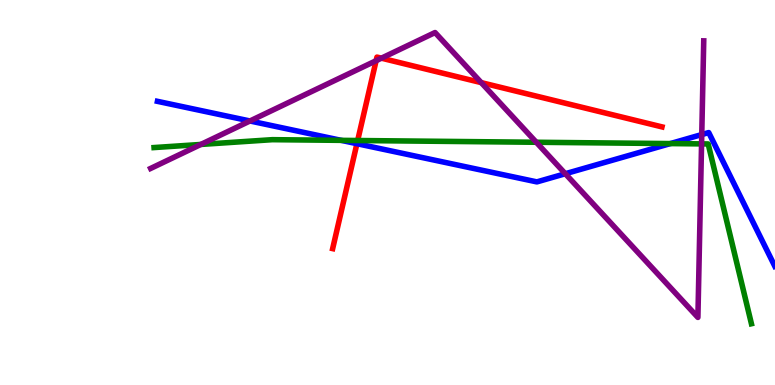[{'lines': ['blue', 'red'], 'intersections': [{'x': 4.61, 'y': 6.27}]}, {'lines': ['green', 'red'], 'intersections': [{'x': 4.61, 'y': 6.35}]}, {'lines': ['purple', 'red'], 'intersections': [{'x': 4.85, 'y': 8.42}, {'x': 4.92, 'y': 8.49}, {'x': 6.21, 'y': 7.85}]}, {'lines': ['blue', 'green'], 'intersections': [{'x': 4.4, 'y': 6.35}, {'x': 8.65, 'y': 6.27}]}, {'lines': ['blue', 'purple'], 'intersections': [{'x': 3.23, 'y': 6.86}, {'x': 7.29, 'y': 5.49}, {'x': 9.05, 'y': 6.5}]}, {'lines': ['green', 'purple'], 'intersections': [{'x': 2.59, 'y': 6.25}, {'x': 6.92, 'y': 6.3}, {'x': 9.05, 'y': 6.26}]}]